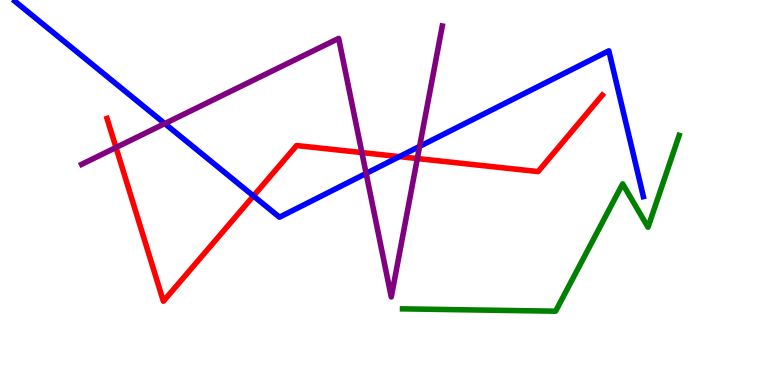[{'lines': ['blue', 'red'], 'intersections': [{'x': 3.27, 'y': 4.91}, {'x': 5.15, 'y': 5.93}]}, {'lines': ['green', 'red'], 'intersections': []}, {'lines': ['purple', 'red'], 'intersections': [{'x': 1.5, 'y': 6.17}, {'x': 4.67, 'y': 6.04}, {'x': 5.38, 'y': 5.88}]}, {'lines': ['blue', 'green'], 'intersections': []}, {'lines': ['blue', 'purple'], 'intersections': [{'x': 2.13, 'y': 6.79}, {'x': 4.72, 'y': 5.5}, {'x': 5.41, 'y': 6.2}]}, {'lines': ['green', 'purple'], 'intersections': []}]